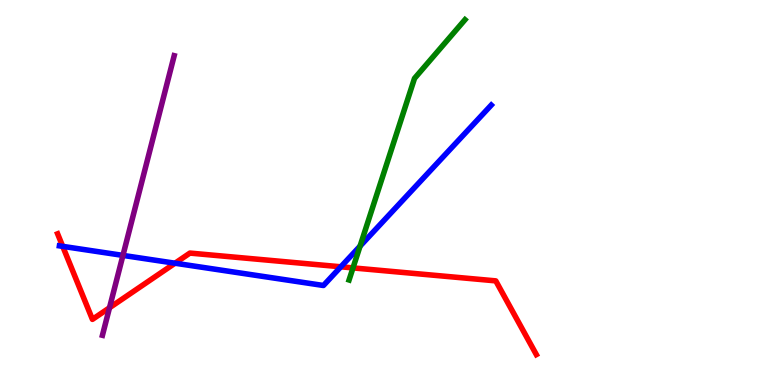[{'lines': ['blue', 'red'], 'intersections': [{'x': 0.809, 'y': 3.6}, {'x': 2.26, 'y': 3.16}, {'x': 4.4, 'y': 3.07}]}, {'lines': ['green', 'red'], 'intersections': [{'x': 4.55, 'y': 3.04}]}, {'lines': ['purple', 'red'], 'intersections': [{'x': 1.41, 'y': 2.01}]}, {'lines': ['blue', 'green'], 'intersections': [{'x': 4.65, 'y': 3.61}]}, {'lines': ['blue', 'purple'], 'intersections': [{'x': 1.59, 'y': 3.37}]}, {'lines': ['green', 'purple'], 'intersections': []}]